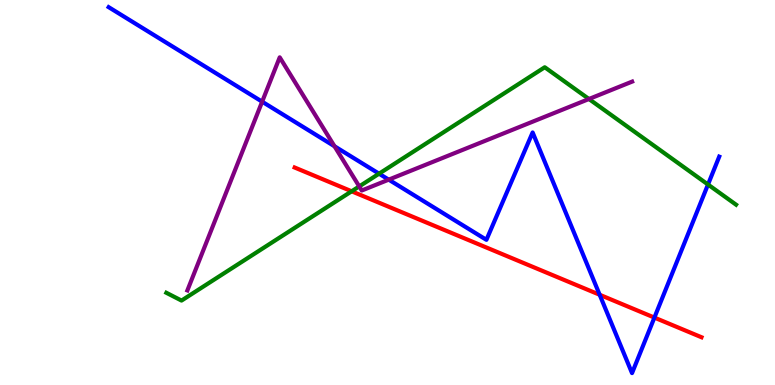[{'lines': ['blue', 'red'], 'intersections': [{'x': 7.74, 'y': 2.34}, {'x': 8.44, 'y': 1.75}]}, {'lines': ['green', 'red'], 'intersections': [{'x': 4.54, 'y': 5.03}]}, {'lines': ['purple', 'red'], 'intersections': []}, {'lines': ['blue', 'green'], 'intersections': [{'x': 4.89, 'y': 5.49}, {'x': 9.14, 'y': 5.21}]}, {'lines': ['blue', 'purple'], 'intersections': [{'x': 3.38, 'y': 7.36}, {'x': 4.32, 'y': 6.2}, {'x': 5.02, 'y': 5.33}]}, {'lines': ['green', 'purple'], 'intersections': [{'x': 4.64, 'y': 5.16}, {'x': 7.6, 'y': 7.43}]}]